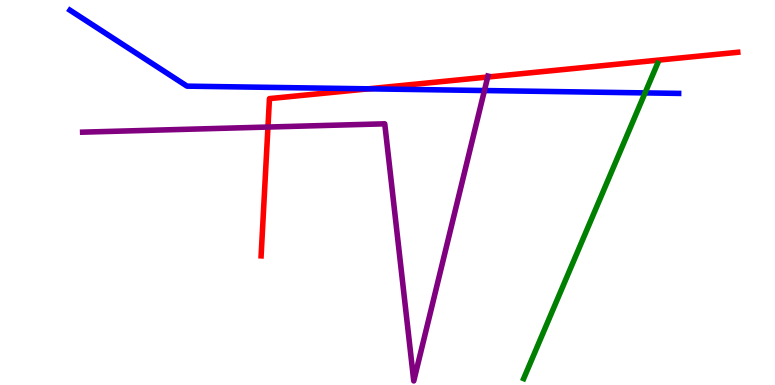[{'lines': ['blue', 'red'], 'intersections': [{'x': 4.75, 'y': 7.69}]}, {'lines': ['green', 'red'], 'intersections': []}, {'lines': ['purple', 'red'], 'intersections': [{'x': 3.46, 'y': 6.7}, {'x': 6.29, 'y': 8.0}]}, {'lines': ['blue', 'green'], 'intersections': [{'x': 8.32, 'y': 7.59}]}, {'lines': ['blue', 'purple'], 'intersections': [{'x': 6.25, 'y': 7.65}]}, {'lines': ['green', 'purple'], 'intersections': []}]